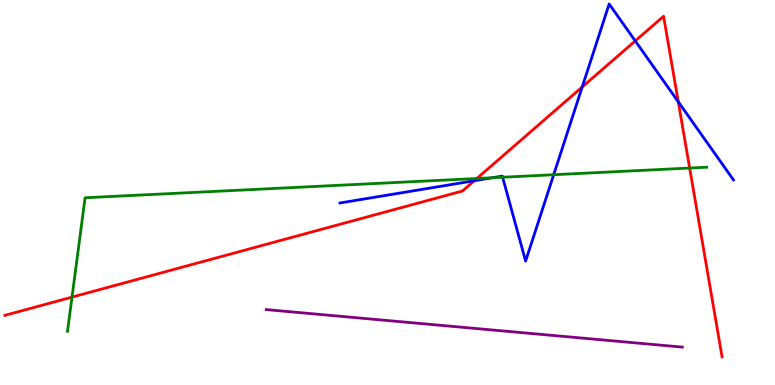[{'lines': ['blue', 'red'], 'intersections': [{'x': 6.12, 'y': 5.31}, {'x': 7.51, 'y': 7.74}, {'x': 8.2, 'y': 8.94}, {'x': 8.75, 'y': 7.36}]}, {'lines': ['green', 'red'], 'intersections': [{'x': 0.929, 'y': 2.28}, {'x': 6.15, 'y': 5.36}, {'x': 8.9, 'y': 5.64}]}, {'lines': ['purple', 'red'], 'intersections': []}, {'lines': ['blue', 'green'], 'intersections': [{'x': 6.35, 'y': 5.38}, {'x': 6.49, 'y': 5.4}, {'x': 7.14, 'y': 5.46}]}, {'lines': ['blue', 'purple'], 'intersections': []}, {'lines': ['green', 'purple'], 'intersections': []}]